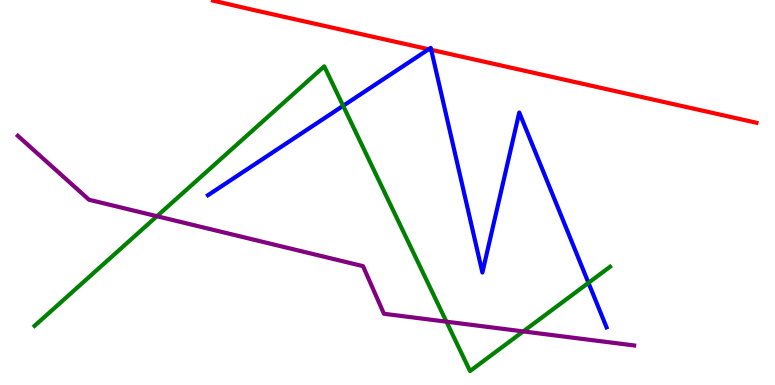[{'lines': ['blue', 'red'], 'intersections': [{'x': 5.53, 'y': 8.72}, {'x': 5.56, 'y': 8.71}]}, {'lines': ['green', 'red'], 'intersections': []}, {'lines': ['purple', 'red'], 'intersections': []}, {'lines': ['blue', 'green'], 'intersections': [{'x': 4.43, 'y': 7.25}, {'x': 7.59, 'y': 2.65}]}, {'lines': ['blue', 'purple'], 'intersections': []}, {'lines': ['green', 'purple'], 'intersections': [{'x': 2.03, 'y': 4.38}, {'x': 5.76, 'y': 1.64}, {'x': 6.75, 'y': 1.39}]}]